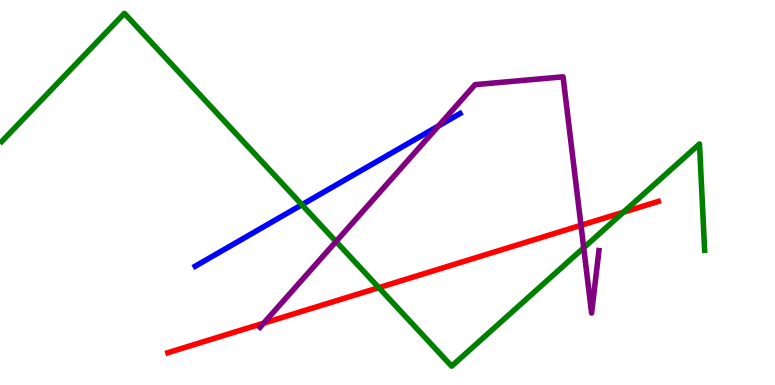[{'lines': ['blue', 'red'], 'intersections': []}, {'lines': ['green', 'red'], 'intersections': [{'x': 4.89, 'y': 2.53}, {'x': 8.04, 'y': 4.49}]}, {'lines': ['purple', 'red'], 'intersections': [{'x': 3.4, 'y': 1.61}, {'x': 7.5, 'y': 4.15}]}, {'lines': ['blue', 'green'], 'intersections': [{'x': 3.9, 'y': 4.68}]}, {'lines': ['blue', 'purple'], 'intersections': [{'x': 5.66, 'y': 6.73}]}, {'lines': ['green', 'purple'], 'intersections': [{'x': 4.34, 'y': 3.73}, {'x': 7.53, 'y': 3.56}]}]